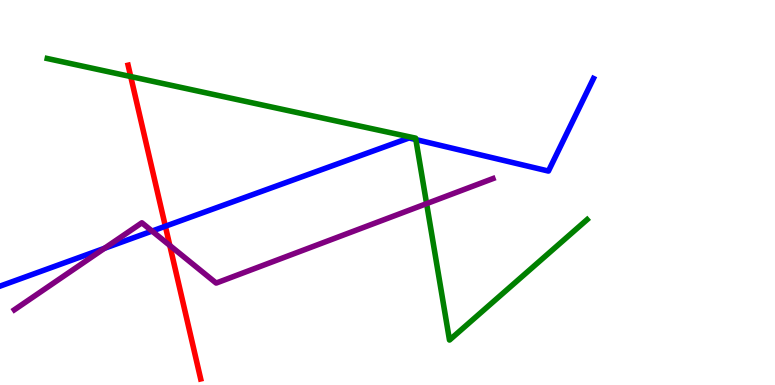[{'lines': ['blue', 'red'], 'intersections': [{'x': 2.13, 'y': 4.12}]}, {'lines': ['green', 'red'], 'intersections': [{'x': 1.69, 'y': 8.01}]}, {'lines': ['purple', 'red'], 'intersections': [{'x': 2.19, 'y': 3.62}]}, {'lines': ['blue', 'green'], 'intersections': [{'x': 5.37, 'y': 6.37}]}, {'lines': ['blue', 'purple'], 'intersections': [{'x': 1.35, 'y': 3.55}, {'x': 1.96, 'y': 4.0}]}, {'lines': ['green', 'purple'], 'intersections': [{'x': 5.5, 'y': 4.71}]}]